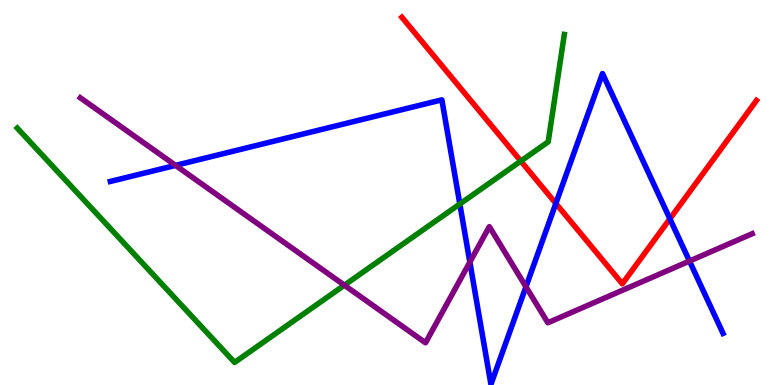[{'lines': ['blue', 'red'], 'intersections': [{'x': 7.17, 'y': 4.72}, {'x': 8.64, 'y': 4.32}]}, {'lines': ['green', 'red'], 'intersections': [{'x': 6.72, 'y': 5.82}]}, {'lines': ['purple', 'red'], 'intersections': []}, {'lines': ['blue', 'green'], 'intersections': [{'x': 5.93, 'y': 4.7}]}, {'lines': ['blue', 'purple'], 'intersections': [{'x': 2.27, 'y': 5.7}, {'x': 6.06, 'y': 3.19}, {'x': 6.79, 'y': 2.55}, {'x': 8.9, 'y': 3.22}]}, {'lines': ['green', 'purple'], 'intersections': [{'x': 4.44, 'y': 2.59}]}]